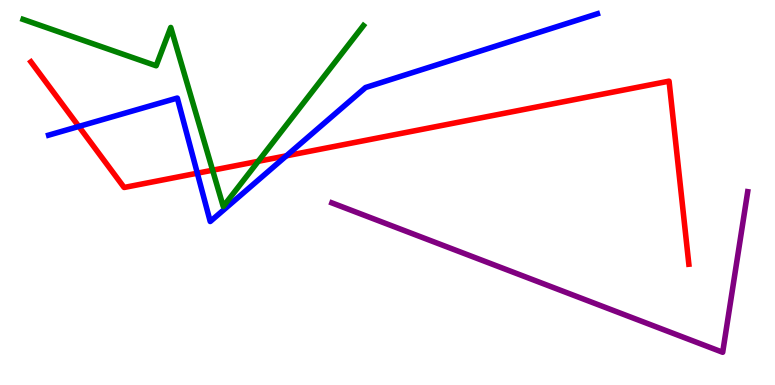[{'lines': ['blue', 'red'], 'intersections': [{'x': 1.02, 'y': 6.72}, {'x': 2.55, 'y': 5.5}, {'x': 3.7, 'y': 5.95}]}, {'lines': ['green', 'red'], 'intersections': [{'x': 2.74, 'y': 5.58}, {'x': 3.33, 'y': 5.81}]}, {'lines': ['purple', 'red'], 'intersections': []}, {'lines': ['blue', 'green'], 'intersections': []}, {'lines': ['blue', 'purple'], 'intersections': []}, {'lines': ['green', 'purple'], 'intersections': []}]